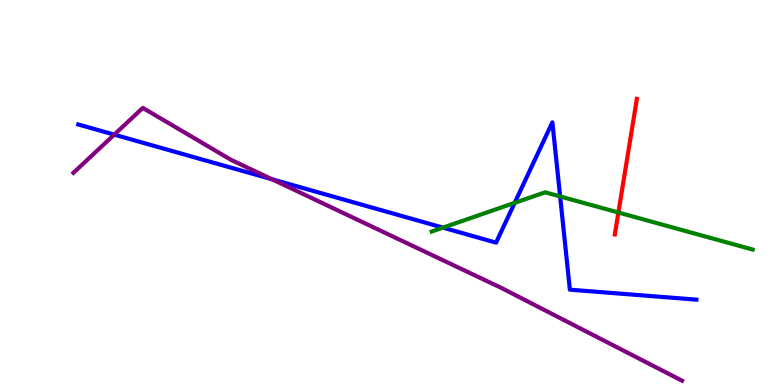[{'lines': ['blue', 'red'], 'intersections': []}, {'lines': ['green', 'red'], 'intersections': [{'x': 7.98, 'y': 4.48}]}, {'lines': ['purple', 'red'], 'intersections': []}, {'lines': ['blue', 'green'], 'intersections': [{'x': 5.72, 'y': 4.09}, {'x': 6.64, 'y': 4.73}, {'x': 7.23, 'y': 4.9}]}, {'lines': ['blue', 'purple'], 'intersections': [{'x': 1.47, 'y': 6.5}, {'x': 3.51, 'y': 5.34}]}, {'lines': ['green', 'purple'], 'intersections': []}]